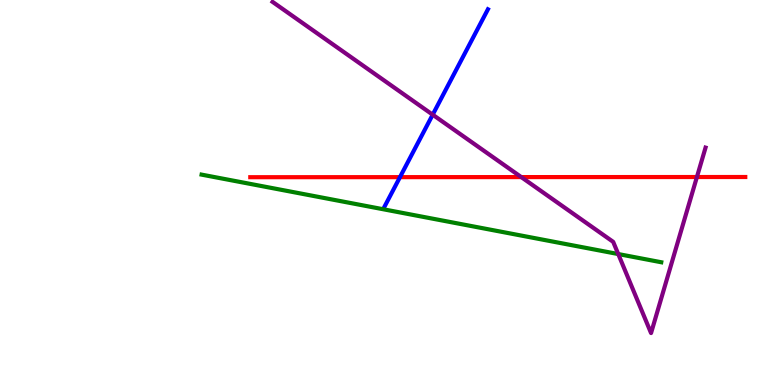[{'lines': ['blue', 'red'], 'intersections': [{'x': 5.16, 'y': 5.4}]}, {'lines': ['green', 'red'], 'intersections': []}, {'lines': ['purple', 'red'], 'intersections': [{'x': 6.73, 'y': 5.4}, {'x': 8.99, 'y': 5.4}]}, {'lines': ['blue', 'green'], 'intersections': []}, {'lines': ['blue', 'purple'], 'intersections': [{'x': 5.58, 'y': 7.02}]}, {'lines': ['green', 'purple'], 'intersections': [{'x': 7.98, 'y': 3.4}]}]